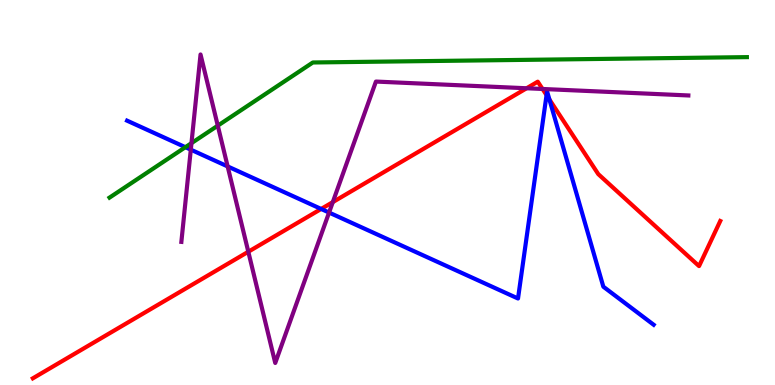[{'lines': ['blue', 'red'], 'intersections': [{'x': 4.14, 'y': 4.57}, {'x': 7.05, 'y': 7.53}, {'x': 7.09, 'y': 7.42}]}, {'lines': ['green', 'red'], 'intersections': []}, {'lines': ['purple', 'red'], 'intersections': [{'x': 3.2, 'y': 3.46}, {'x': 4.29, 'y': 4.75}, {'x': 6.79, 'y': 7.71}, {'x': 7.0, 'y': 7.69}]}, {'lines': ['blue', 'green'], 'intersections': [{'x': 2.39, 'y': 6.18}]}, {'lines': ['blue', 'purple'], 'intersections': [{'x': 2.46, 'y': 6.11}, {'x': 2.94, 'y': 5.68}, {'x': 4.25, 'y': 4.48}]}, {'lines': ['green', 'purple'], 'intersections': [{'x': 2.47, 'y': 6.28}, {'x': 2.81, 'y': 6.74}]}]